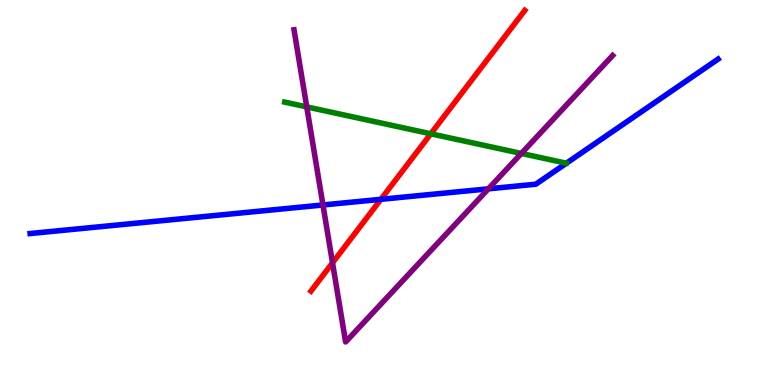[{'lines': ['blue', 'red'], 'intersections': [{'x': 4.91, 'y': 4.82}]}, {'lines': ['green', 'red'], 'intersections': [{'x': 5.56, 'y': 6.52}]}, {'lines': ['purple', 'red'], 'intersections': [{'x': 4.29, 'y': 3.17}]}, {'lines': ['blue', 'green'], 'intersections': []}, {'lines': ['blue', 'purple'], 'intersections': [{'x': 4.17, 'y': 4.68}, {'x': 6.3, 'y': 5.1}]}, {'lines': ['green', 'purple'], 'intersections': [{'x': 3.96, 'y': 7.22}, {'x': 6.73, 'y': 6.01}]}]